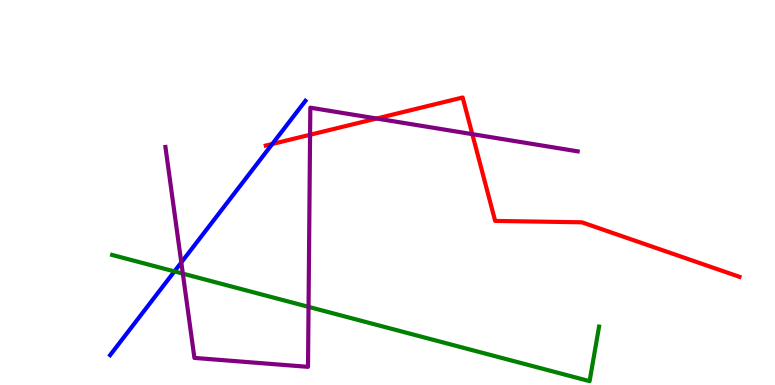[{'lines': ['blue', 'red'], 'intersections': [{'x': 3.51, 'y': 6.26}]}, {'lines': ['green', 'red'], 'intersections': []}, {'lines': ['purple', 'red'], 'intersections': [{'x': 4.0, 'y': 6.5}, {'x': 4.86, 'y': 6.92}, {'x': 6.09, 'y': 6.52}]}, {'lines': ['blue', 'green'], 'intersections': [{'x': 2.25, 'y': 2.95}]}, {'lines': ['blue', 'purple'], 'intersections': [{'x': 2.34, 'y': 3.18}]}, {'lines': ['green', 'purple'], 'intersections': [{'x': 2.36, 'y': 2.89}, {'x': 3.98, 'y': 2.03}]}]